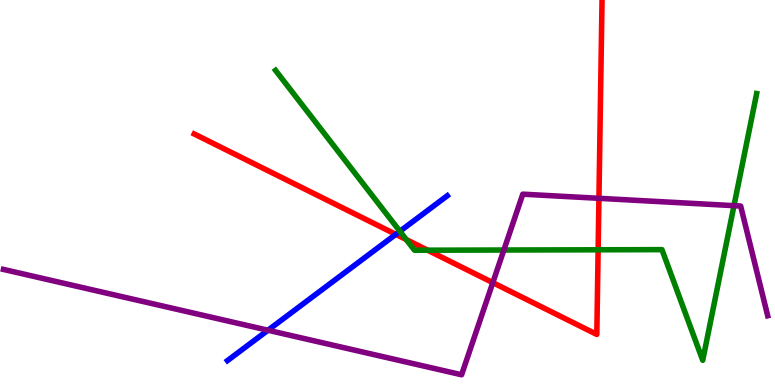[{'lines': ['blue', 'red'], 'intersections': [{'x': 5.11, 'y': 3.91}]}, {'lines': ['green', 'red'], 'intersections': [{'x': 5.24, 'y': 3.78}, {'x': 5.52, 'y': 3.5}, {'x': 7.72, 'y': 3.51}]}, {'lines': ['purple', 'red'], 'intersections': [{'x': 6.36, 'y': 2.66}, {'x': 7.73, 'y': 4.85}]}, {'lines': ['blue', 'green'], 'intersections': [{'x': 5.16, 'y': 3.99}]}, {'lines': ['blue', 'purple'], 'intersections': [{'x': 3.46, 'y': 1.42}]}, {'lines': ['green', 'purple'], 'intersections': [{'x': 6.5, 'y': 3.51}, {'x': 9.47, 'y': 4.66}]}]